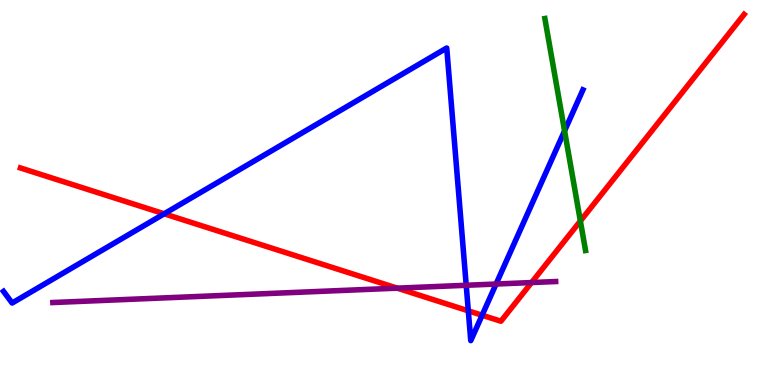[{'lines': ['blue', 'red'], 'intersections': [{'x': 2.12, 'y': 4.45}, {'x': 6.04, 'y': 1.93}, {'x': 6.22, 'y': 1.81}]}, {'lines': ['green', 'red'], 'intersections': [{'x': 7.49, 'y': 4.26}]}, {'lines': ['purple', 'red'], 'intersections': [{'x': 5.13, 'y': 2.52}, {'x': 6.86, 'y': 2.66}]}, {'lines': ['blue', 'green'], 'intersections': [{'x': 7.28, 'y': 6.6}]}, {'lines': ['blue', 'purple'], 'intersections': [{'x': 6.02, 'y': 2.59}, {'x': 6.4, 'y': 2.62}]}, {'lines': ['green', 'purple'], 'intersections': []}]